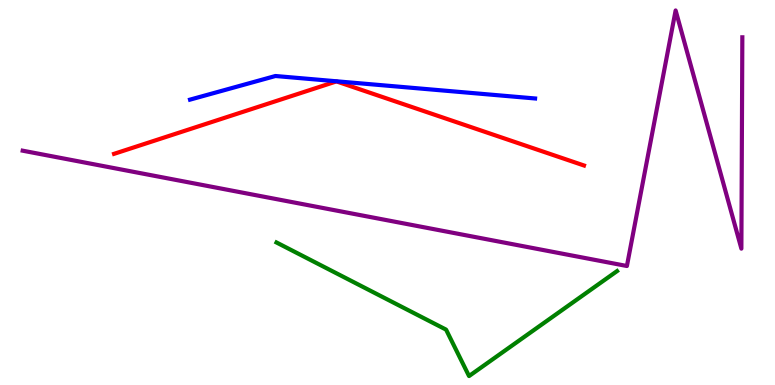[{'lines': ['blue', 'red'], 'intersections': []}, {'lines': ['green', 'red'], 'intersections': []}, {'lines': ['purple', 'red'], 'intersections': []}, {'lines': ['blue', 'green'], 'intersections': []}, {'lines': ['blue', 'purple'], 'intersections': []}, {'lines': ['green', 'purple'], 'intersections': []}]